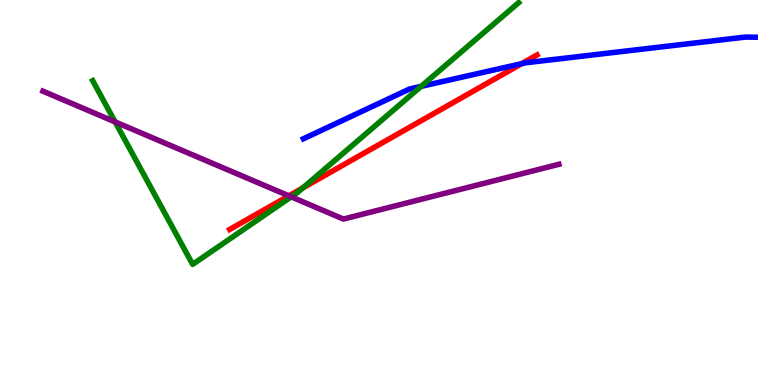[{'lines': ['blue', 'red'], 'intersections': [{'x': 6.73, 'y': 8.35}]}, {'lines': ['green', 'red'], 'intersections': [{'x': 3.91, 'y': 5.12}]}, {'lines': ['purple', 'red'], 'intersections': [{'x': 3.73, 'y': 4.91}]}, {'lines': ['blue', 'green'], 'intersections': [{'x': 5.43, 'y': 7.76}]}, {'lines': ['blue', 'purple'], 'intersections': []}, {'lines': ['green', 'purple'], 'intersections': [{'x': 1.49, 'y': 6.83}, {'x': 3.76, 'y': 4.89}]}]